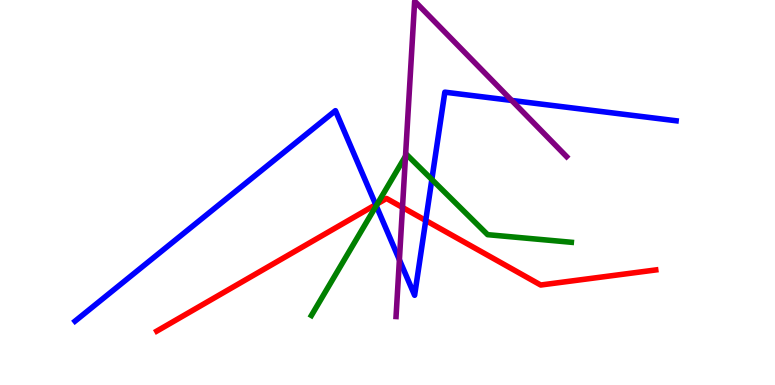[{'lines': ['blue', 'red'], 'intersections': [{'x': 4.85, 'y': 4.68}, {'x': 5.49, 'y': 4.27}]}, {'lines': ['green', 'red'], 'intersections': [{'x': 4.87, 'y': 4.71}]}, {'lines': ['purple', 'red'], 'intersections': [{'x': 5.19, 'y': 4.61}]}, {'lines': ['blue', 'green'], 'intersections': [{'x': 4.85, 'y': 4.66}, {'x': 5.57, 'y': 5.34}]}, {'lines': ['blue', 'purple'], 'intersections': [{'x': 5.15, 'y': 3.25}, {'x': 6.6, 'y': 7.39}]}, {'lines': ['green', 'purple'], 'intersections': [{'x': 5.23, 'y': 5.94}]}]